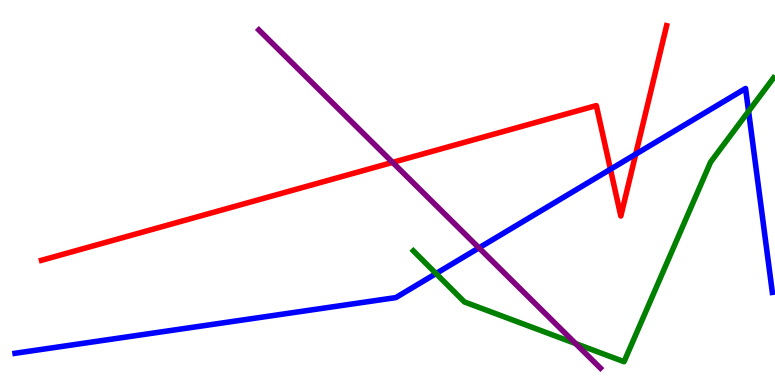[{'lines': ['blue', 'red'], 'intersections': [{'x': 7.88, 'y': 5.6}, {'x': 8.2, 'y': 6.0}]}, {'lines': ['green', 'red'], 'intersections': []}, {'lines': ['purple', 'red'], 'intersections': [{'x': 5.07, 'y': 5.78}]}, {'lines': ['blue', 'green'], 'intersections': [{'x': 5.63, 'y': 2.89}, {'x': 9.66, 'y': 7.11}]}, {'lines': ['blue', 'purple'], 'intersections': [{'x': 6.18, 'y': 3.56}]}, {'lines': ['green', 'purple'], 'intersections': [{'x': 7.43, 'y': 1.08}]}]